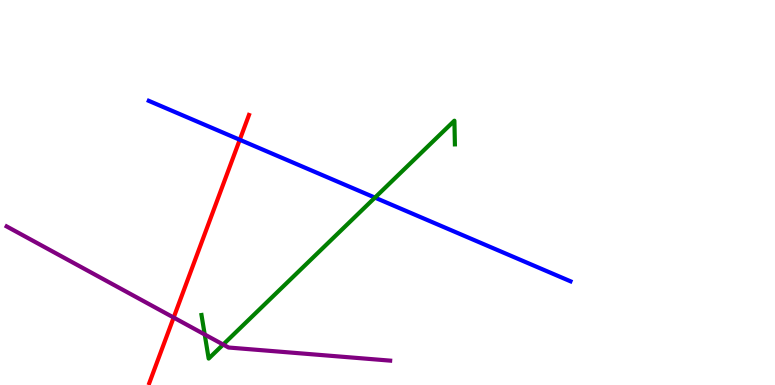[{'lines': ['blue', 'red'], 'intersections': [{'x': 3.09, 'y': 6.37}]}, {'lines': ['green', 'red'], 'intersections': []}, {'lines': ['purple', 'red'], 'intersections': [{'x': 2.24, 'y': 1.75}]}, {'lines': ['blue', 'green'], 'intersections': [{'x': 4.84, 'y': 4.87}]}, {'lines': ['blue', 'purple'], 'intersections': []}, {'lines': ['green', 'purple'], 'intersections': [{'x': 2.64, 'y': 1.31}, {'x': 2.88, 'y': 1.05}]}]